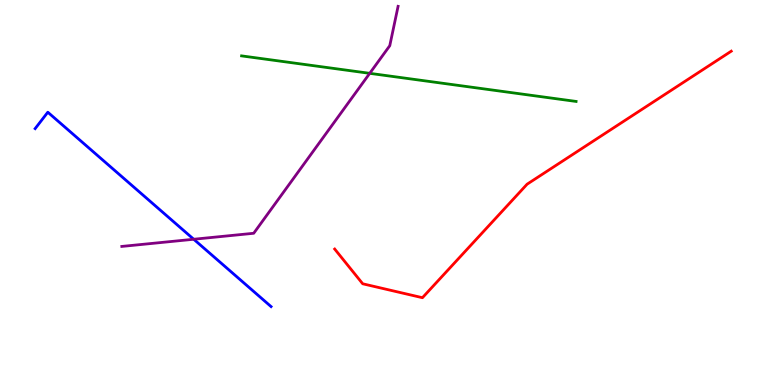[{'lines': ['blue', 'red'], 'intersections': []}, {'lines': ['green', 'red'], 'intersections': []}, {'lines': ['purple', 'red'], 'intersections': []}, {'lines': ['blue', 'green'], 'intersections': []}, {'lines': ['blue', 'purple'], 'intersections': [{'x': 2.5, 'y': 3.79}]}, {'lines': ['green', 'purple'], 'intersections': [{'x': 4.77, 'y': 8.1}]}]